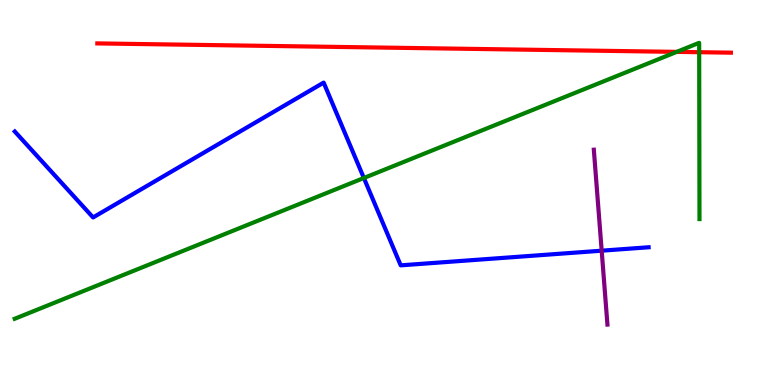[{'lines': ['blue', 'red'], 'intersections': []}, {'lines': ['green', 'red'], 'intersections': [{'x': 8.73, 'y': 8.65}, {'x': 9.02, 'y': 8.64}]}, {'lines': ['purple', 'red'], 'intersections': []}, {'lines': ['blue', 'green'], 'intersections': [{'x': 4.7, 'y': 5.38}]}, {'lines': ['blue', 'purple'], 'intersections': [{'x': 7.76, 'y': 3.49}]}, {'lines': ['green', 'purple'], 'intersections': []}]